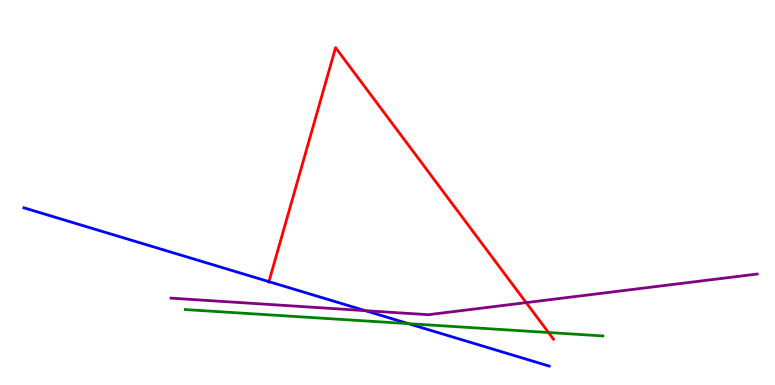[{'lines': ['blue', 'red'], 'intersections': [{'x': 3.47, 'y': 2.68}]}, {'lines': ['green', 'red'], 'intersections': [{'x': 7.08, 'y': 1.36}]}, {'lines': ['purple', 'red'], 'intersections': [{'x': 6.79, 'y': 2.14}]}, {'lines': ['blue', 'green'], 'intersections': [{'x': 5.27, 'y': 1.59}]}, {'lines': ['blue', 'purple'], 'intersections': [{'x': 4.71, 'y': 1.93}]}, {'lines': ['green', 'purple'], 'intersections': []}]